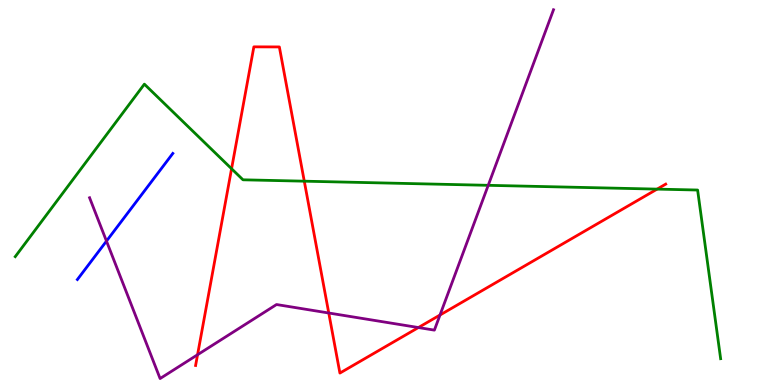[{'lines': ['blue', 'red'], 'intersections': []}, {'lines': ['green', 'red'], 'intersections': [{'x': 2.99, 'y': 5.62}, {'x': 3.93, 'y': 5.29}, {'x': 8.48, 'y': 5.09}]}, {'lines': ['purple', 'red'], 'intersections': [{'x': 2.55, 'y': 0.786}, {'x': 4.24, 'y': 1.87}, {'x': 5.4, 'y': 1.49}, {'x': 5.68, 'y': 1.82}]}, {'lines': ['blue', 'green'], 'intersections': []}, {'lines': ['blue', 'purple'], 'intersections': [{'x': 1.37, 'y': 3.74}]}, {'lines': ['green', 'purple'], 'intersections': [{'x': 6.3, 'y': 5.19}]}]